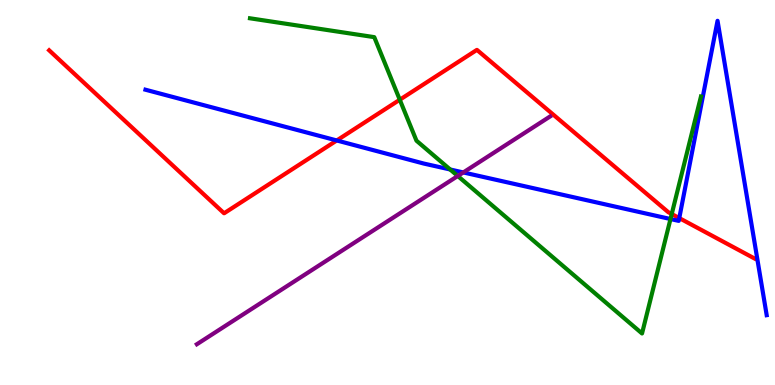[{'lines': ['blue', 'red'], 'intersections': [{'x': 4.35, 'y': 6.35}, {'x': 8.76, 'y': 4.34}]}, {'lines': ['green', 'red'], 'intersections': [{'x': 5.16, 'y': 7.41}, {'x': 8.67, 'y': 4.44}]}, {'lines': ['purple', 'red'], 'intersections': []}, {'lines': ['blue', 'green'], 'intersections': [{'x': 5.81, 'y': 5.6}, {'x': 8.65, 'y': 4.31}]}, {'lines': ['blue', 'purple'], 'intersections': [{'x': 5.98, 'y': 5.52}]}, {'lines': ['green', 'purple'], 'intersections': [{'x': 5.91, 'y': 5.43}]}]